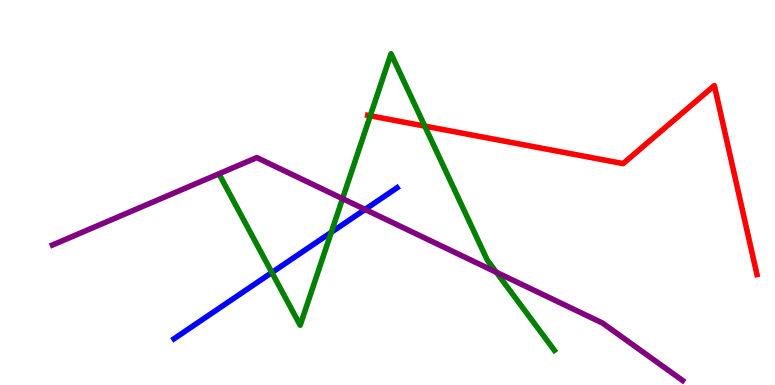[{'lines': ['blue', 'red'], 'intersections': []}, {'lines': ['green', 'red'], 'intersections': [{'x': 4.78, 'y': 6.99}, {'x': 5.48, 'y': 6.72}]}, {'lines': ['purple', 'red'], 'intersections': []}, {'lines': ['blue', 'green'], 'intersections': [{'x': 3.51, 'y': 2.92}, {'x': 4.27, 'y': 3.97}]}, {'lines': ['blue', 'purple'], 'intersections': [{'x': 4.71, 'y': 4.56}]}, {'lines': ['green', 'purple'], 'intersections': [{'x': 4.42, 'y': 4.84}, {'x': 6.4, 'y': 2.93}]}]